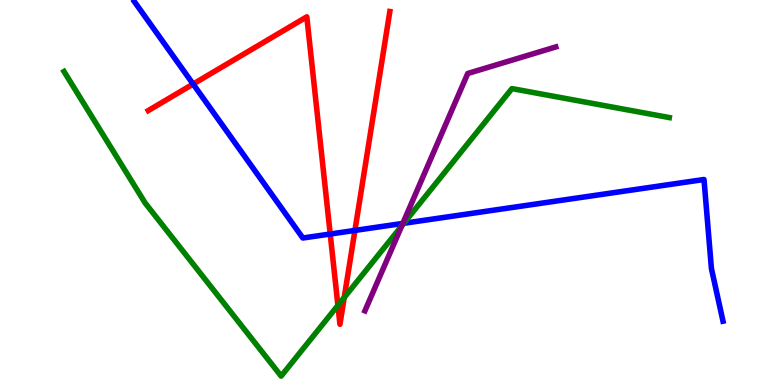[{'lines': ['blue', 'red'], 'intersections': [{'x': 2.49, 'y': 7.82}, {'x': 4.26, 'y': 3.92}, {'x': 4.58, 'y': 4.02}]}, {'lines': ['green', 'red'], 'intersections': [{'x': 4.36, 'y': 2.07}, {'x': 4.44, 'y': 2.27}]}, {'lines': ['purple', 'red'], 'intersections': []}, {'lines': ['blue', 'green'], 'intersections': [{'x': 5.21, 'y': 4.2}]}, {'lines': ['blue', 'purple'], 'intersections': [{'x': 5.2, 'y': 4.2}]}, {'lines': ['green', 'purple'], 'intersections': [{'x': 5.18, 'y': 4.13}]}]